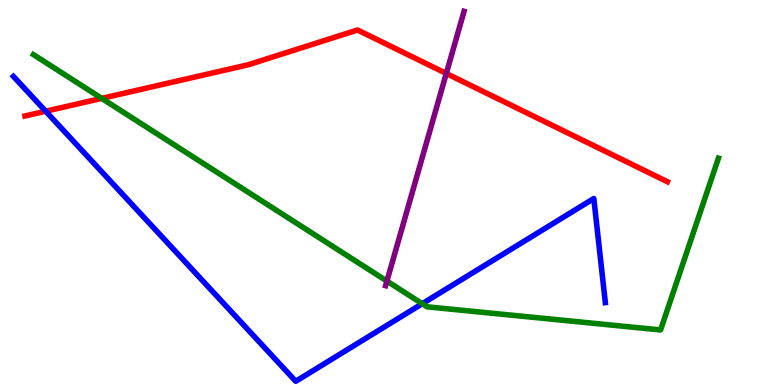[{'lines': ['blue', 'red'], 'intersections': [{'x': 0.589, 'y': 7.11}]}, {'lines': ['green', 'red'], 'intersections': [{'x': 1.31, 'y': 7.44}]}, {'lines': ['purple', 'red'], 'intersections': [{'x': 5.76, 'y': 8.09}]}, {'lines': ['blue', 'green'], 'intersections': [{'x': 5.45, 'y': 2.11}]}, {'lines': ['blue', 'purple'], 'intersections': []}, {'lines': ['green', 'purple'], 'intersections': [{'x': 4.99, 'y': 2.7}]}]